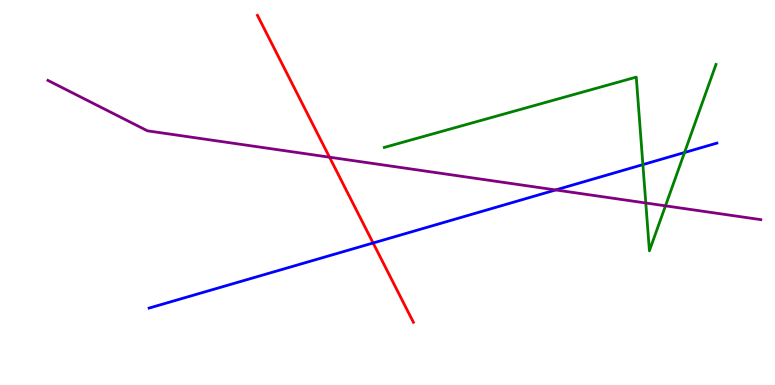[{'lines': ['blue', 'red'], 'intersections': [{'x': 4.81, 'y': 3.69}]}, {'lines': ['green', 'red'], 'intersections': []}, {'lines': ['purple', 'red'], 'intersections': [{'x': 4.25, 'y': 5.92}]}, {'lines': ['blue', 'green'], 'intersections': [{'x': 8.3, 'y': 5.72}, {'x': 8.83, 'y': 6.04}]}, {'lines': ['blue', 'purple'], 'intersections': [{'x': 7.17, 'y': 5.07}]}, {'lines': ['green', 'purple'], 'intersections': [{'x': 8.33, 'y': 4.73}, {'x': 8.59, 'y': 4.65}]}]